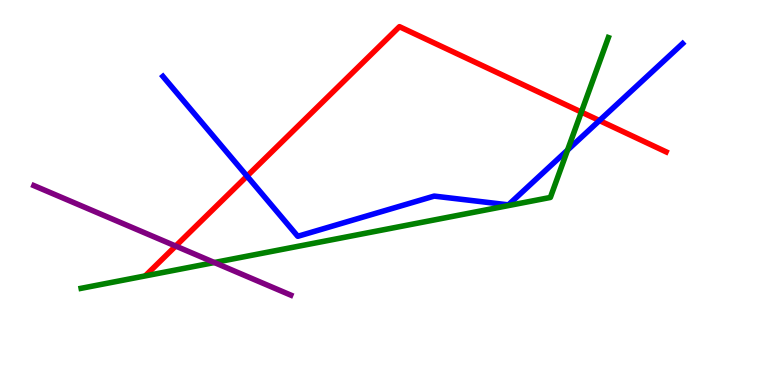[{'lines': ['blue', 'red'], 'intersections': [{'x': 3.19, 'y': 5.43}, {'x': 7.73, 'y': 6.87}]}, {'lines': ['green', 'red'], 'intersections': [{'x': 7.5, 'y': 7.09}]}, {'lines': ['purple', 'red'], 'intersections': [{'x': 2.27, 'y': 3.61}]}, {'lines': ['blue', 'green'], 'intersections': [{'x': 7.32, 'y': 6.1}]}, {'lines': ['blue', 'purple'], 'intersections': []}, {'lines': ['green', 'purple'], 'intersections': [{'x': 2.77, 'y': 3.18}]}]